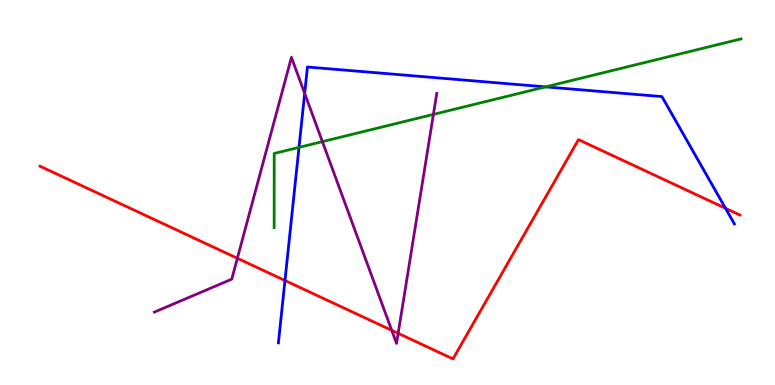[{'lines': ['blue', 'red'], 'intersections': [{'x': 3.68, 'y': 2.71}, {'x': 9.36, 'y': 4.59}]}, {'lines': ['green', 'red'], 'intersections': []}, {'lines': ['purple', 'red'], 'intersections': [{'x': 3.06, 'y': 3.29}, {'x': 5.05, 'y': 1.42}, {'x': 5.14, 'y': 1.34}]}, {'lines': ['blue', 'green'], 'intersections': [{'x': 3.86, 'y': 6.17}, {'x': 7.04, 'y': 7.74}]}, {'lines': ['blue', 'purple'], 'intersections': [{'x': 3.93, 'y': 7.57}]}, {'lines': ['green', 'purple'], 'intersections': [{'x': 4.16, 'y': 6.32}, {'x': 5.59, 'y': 7.03}]}]